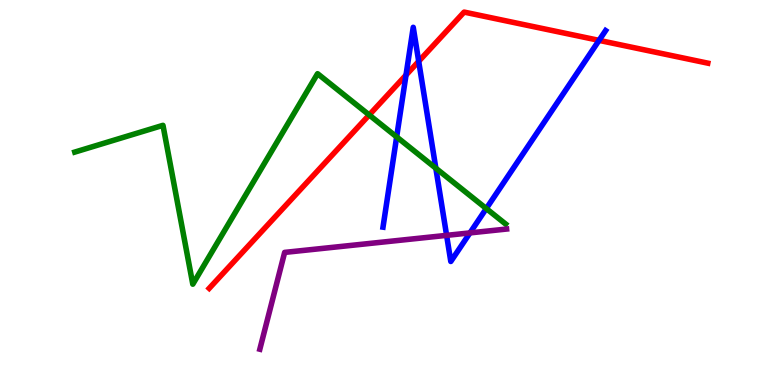[{'lines': ['blue', 'red'], 'intersections': [{'x': 5.24, 'y': 8.05}, {'x': 5.4, 'y': 8.41}, {'x': 7.73, 'y': 8.95}]}, {'lines': ['green', 'red'], 'intersections': [{'x': 4.76, 'y': 7.01}]}, {'lines': ['purple', 'red'], 'intersections': []}, {'lines': ['blue', 'green'], 'intersections': [{'x': 5.12, 'y': 6.44}, {'x': 5.62, 'y': 5.63}, {'x': 6.27, 'y': 4.58}]}, {'lines': ['blue', 'purple'], 'intersections': [{'x': 5.76, 'y': 3.89}, {'x': 6.06, 'y': 3.95}]}, {'lines': ['green', 'purple'], 'intersections': []}]